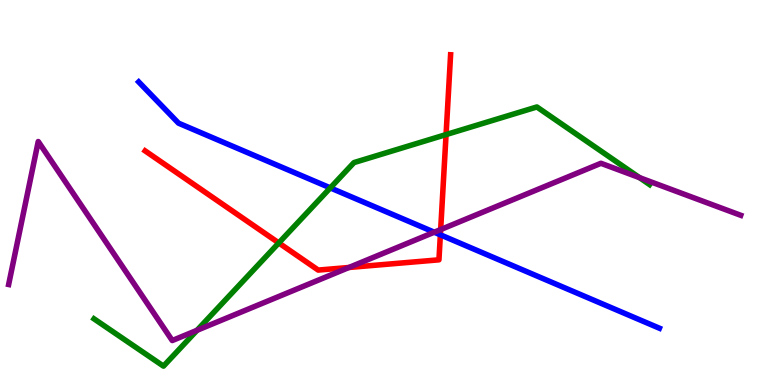[{'lines': ['blue', 'red'], 'intersections': [{'x': 5.68, 'y': 3.9}]}, {'lines': ['green', 'red'], 'intersections': [{'x': 3.6, 'y': 3.69}, {'x': 5.76, 'y': 6.5}]}, {'lines': ['purple', 'red'], 'intersections': [{'x': 4.5, 'y': 3.05}, {'x': 5.69, 'y': 4.04}]}, {'lines': ['blue', 'green'], 'intersections': [{'x': 4.26, 'y': 5.12}]}, {'lines': ['blue', 'purple'], 'intersections': [{'x': 5.6, 'y': 3.97}]}, {'lines': ['green', 'purple'], 'intersections': [{'x': 2.54, 'y': 1.42}, {'x': 8.25, 'y': 5.39}]}]